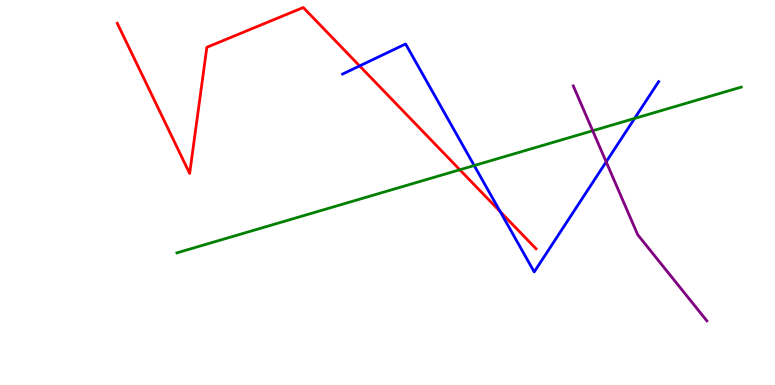[{'lines': ['blue', 'red'], 'intersections': [{'x': 4.64, 'y': 8.29}, {'x': 6.45, 'y': 4.5}]}, {'lines': ['green', 'red'], 'intersections': [{'x': 5.93, 'y': 5.59}]}, {'lines': ['purple', 'red'], 'intersections': []}, {'lines': ['blue', 'green'], 'intersections': [{'x': 6.12, 'y': 5.7}, {'x': 8.19, 'y': 6.92}]}, {'lines': ['blue', 'purple'], 'intersections': [{'x': 7.82, 'y': 5.8}]}, {'lines': ['green', 'purple'], 'intersections': [{'x': 7.65, 'y': 6.6}]}]